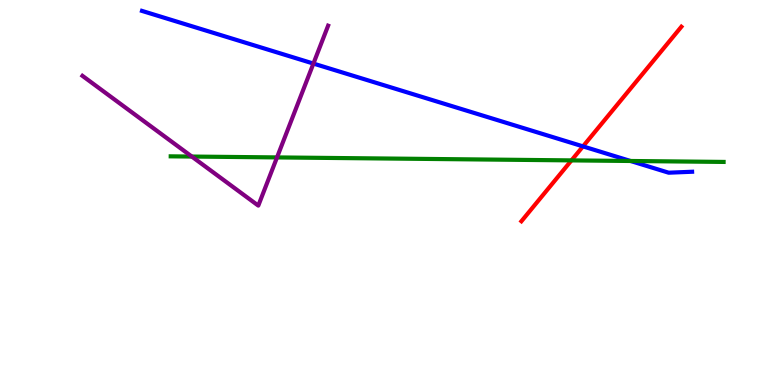[{'lines': ['blue', 'red'], 'intersections': [{'x': 7.52, 'y': 6.2}]}, {'lines': ['green', 'red'], 'intersections': [{'x': 7.37, 'y': 5.83}]}, {'lines': ['purple', 'red'], 'intersections': []}, {'lines': ['blue', 'green'], 'intersections': [{'x': 8.14, 'y': 5.82}]}, {'lines': ['blue', 'purple'], 'intersections': [{'x': 4.04, 'y': 8.35}]}, {'lines': ['green', 'purple'], 'intersections': [{'x': 2.47, 'y': 5.93}, {'x': 3.57, 'y': 5.91}]}]